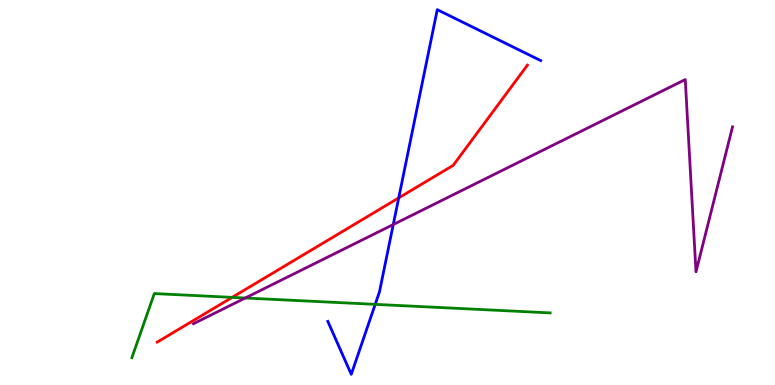[{'lines': ['blue', 'red'], 'intersections': [{'x': 5.14, 'y': 4.86}]}, {'lines': ['green', 'red'], 'intersections': [{'x': 3.0, 'y': 2.28}]}, {'lines': ['purple', 'red'], 'intersections': []}, {'lines': ['blue', 'green'], 'intersections': [{'x': 4.84, 'y': 2.09}]}, {'lines': ['blue', 'purple'], 'intersections': [{'x': 5.07, 'y': 4.17}]}, {'lines': ['green', 'purple'], 'intersections': [{'x': 3.16, 'y': 2.26}]}]